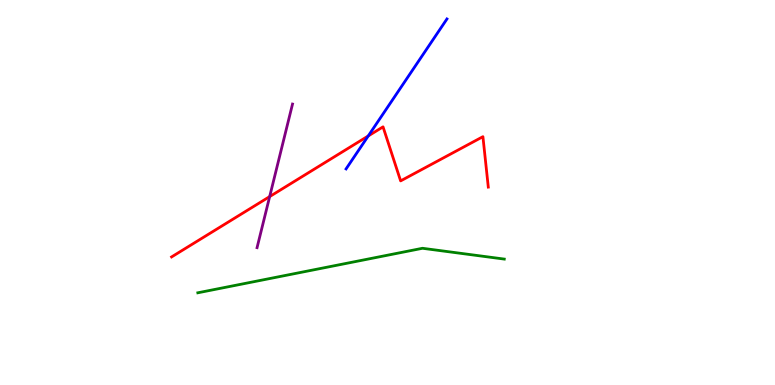[{'lines': ['blue', 'red'], 'intersections': [{'x': 4.75, 'y': 6.47}]}, {'lines': ['green', 'red'], 'intersections': []}, {'lines': ['purple', 'red'], 'intersections': [{'x': 3.48, 'y': 4.89}]}, {'lines': ['blue', 'green'], 'intersections': []}, {'lines': ['blue', 'purple'], 'intersections': []}, {'lines': ['green', 'purple'], 'intersections': []}]